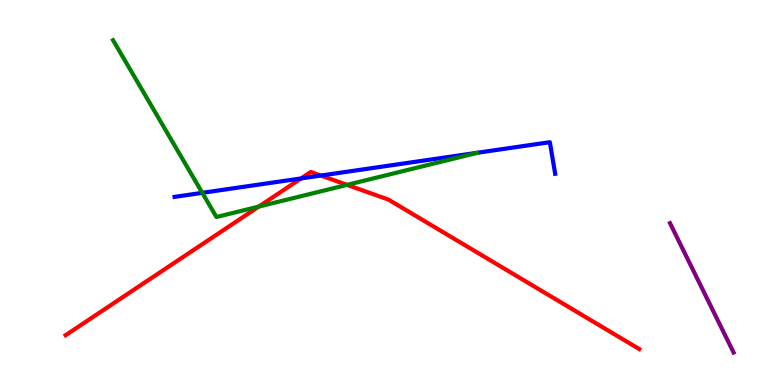[{'lines': ['blue', 'red'], 'intersections': [{'x': 3.88, 'y': 5.37}, {'x': 4.14, 'y': 5.44}]}, {'lines': ['green', 'red'], 'intersections': [{'x': 3.34, 'y': 4.63}, {'x': 4.48, 'y': 5.2}]}, {'lines': ['purple', 'red'], 'intersections': []}, {'lines': ['blue', 'green'], 'intersections': [{'x': 2.61, 'y': 4.99}]}, {'lines': ['blue', 'purple'], 'intersections': []}, {'lines': ['green', 'purple'], 'intersections': []}]